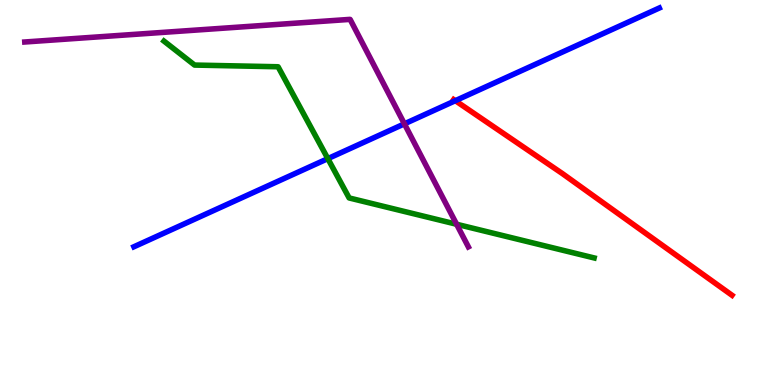[{'lines': ['blue', 'red'], 'intersections': [{'x': 5.88, 'y': 7.38}]}, {'lines': ['green', 'red'], 'intersections': []}, {'lines': ['purple', 'red'], 'intersections': []}, {'lines': ['blue', 'green'], 'intersections': [{'x': 4.23, 'y': 5.88}]}, {'lines': ['blue', 'purple'], 'intersections': [{'x': 5.22, 'y': 6.78}]}, {'lines': ['green', 'purple'], 'intersections': [{'x': 5.89, 'y': 4.18}]}]